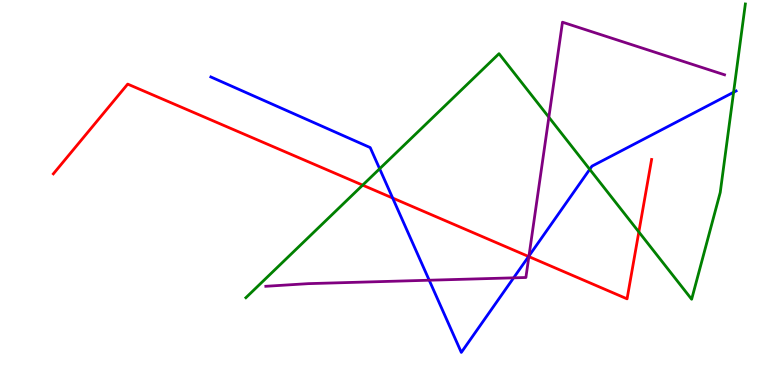[{'lines': ['blue', 'red'], 'intersections': [{'x': 5.07, 'y': 4.86}, {'x': 6.82, 'y': 3.34}]}, {'lines': ['green', 'red'], 'intersections': [{'x': 4.68, 'y': 5.19}, {'x': 8.24, 'y': 3.98}]}, {'lines': ['purple', 'red'], 'intersections': [{'x': 6.82, 'y': 3.33}]}, {'lines': ['blue', 'green'], 'intersections': [{'x': 4.9, 'y': 5.62}, {'x': 7.61, 'y': 5.6}, {'x': 9.47, 'y': 7.6}]}, {'lines': ['blue', 'purple'], 'intersections': [{'x': 5.54, 'y': 2.72}, {'x': 6.63, 'y': 2.78}, {'x': 6.83, 'y': 3.35}]}, {'lines': ['green', 'purple'], 'intersections': [{'x': 7.08, 'y': 6.96}]}]